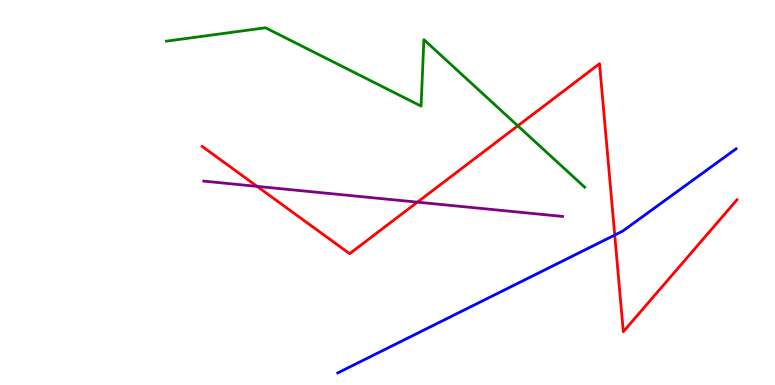[{'lines': ['blue', 'red'], 'intersections': [{'x': 7.93, 'y': 3.89}]}, {'lines': ['green', 'red'], 'intersections': [{'x': 6.68, 'y': 6.73}]}, {'lines': ['purple', 'red'], 'intersections': [{'x': 3.32, 'y': 5.16}, {'x': 5.39, 'y': 4.75}]}, {'lines': ['blue', 'green'], 'intersections': []}, {'lines': ['blue', 'purple'], 'intersections': []}, {'lines': ['green', 'purple'], 'intersections': []}]